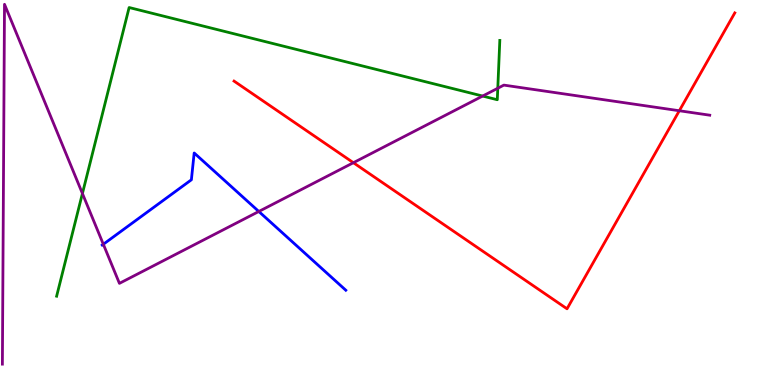[{'lines': ['blue', 'red'], 'intersections': []}, {'lines': ['green', 'red'], 'intersections': []}, {'lines': ['purple', 'red'], 'intersections': [{'x': 4.56, 'y': 5.77}, {'x': 8.77, 'y': 7.12}]}, {'lines': ['blue', 'green'], 'intersections': []}, {'lines': ['blue', 'purple'], 'intersections': [{'x': 1.33, 'y': 3.66}, {'x': 3.34, 'y': 4.51}]}, {'lines': ['green', 'purple'], 'intersections': [{'x': 1.06, 'y': 4.97}, {'x': 6.23, 'y': 7.51}, {'x': 6.42, 'y': 7.71}]}]